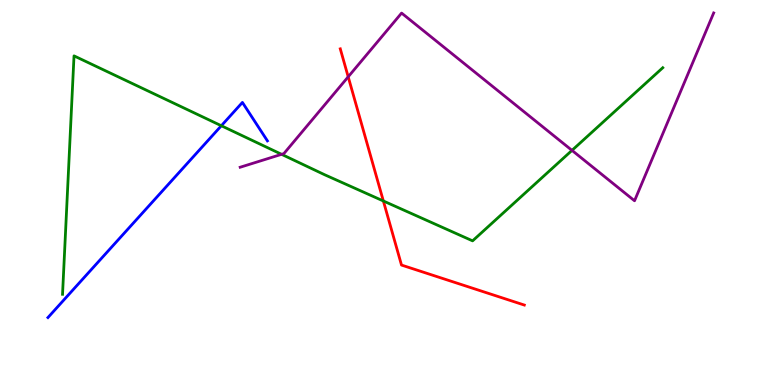[{'lines': ['blue', 'red'], 'intersections': []}, {'lines': ['green', 'red'], 'intersections': [{'x': 4.95, 'y': 4.78}]}, {'lines': ['purple', 'red'], 'intersections': [{'x': 4.49, 'y': 8.0}]}, {'lines': ['blue', 'green'], 'intersections': [{'x': 2.86, 'y': 6.73}]}, {'lines': ['blue', 'purple'], 'intersections': []}, {'lines': ['green', 'purple'], 'intersections': [{'x': 3.63, 'y': 5.99}, {'x': 7.38, 'y': 6.09}]}]